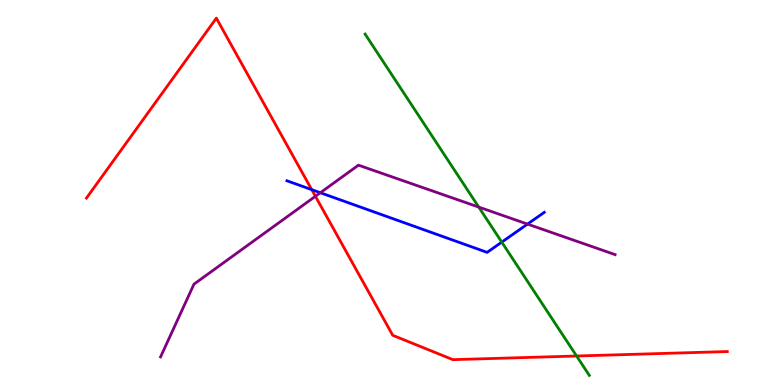[{'lines': ['blue', 'red'], 'intersections': [{'x': 4.02, 'y': 5.07}]}, {'lines': ['green', 'red'], 'intersections': [{'x': 7.44, 'y': 0.753}]}, {'lines': ['purple', 'red'], 'intersections': [{'x': 4.07, 'y': 4.9}]}, {'lines': ['blue', 'green'], 'intersections': [{'x': 6.47, 'y': 3.71}]}, {'lines': ['blue', 'purple'], 'intersections': [{'x': 4.13, 'y': 4.99}, {'x': 6.81, 'y': 4.18}]}, {'lines': ['green', 'purple'], 'intersections': [{'x': 6.18, 'y': 4.62}]}]